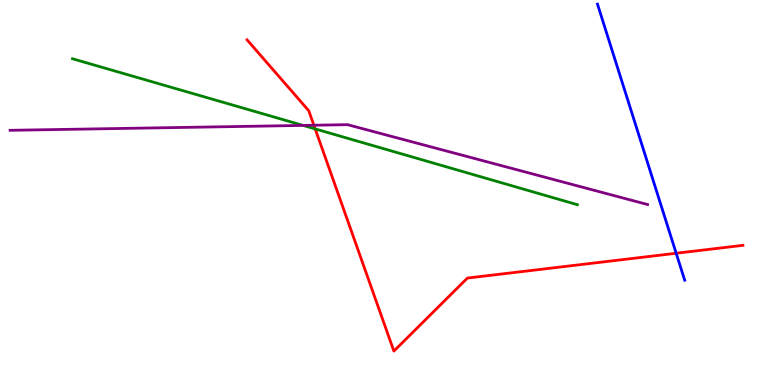[{'lines': ['blue', 'red'], 'intersections': [{'x': 8.72, 'y': 3.42}]}, {'lines': ['green', 'red'], 'intersections': [{'x': 4.07, 'y': 6.65}]}, {'lines': ['purple', 'red'], 'intersections': [{'x': 4.05, 'y': 6.75}]}, {'lines': ['blue', 'green'], 'intersections': []}, {'lines': ['blue', 'purple'], 'intersections': []}, {'lines': ['green', 'purple'], 'intersections': [{'x': 3.91, 'y': 6.74}]}]